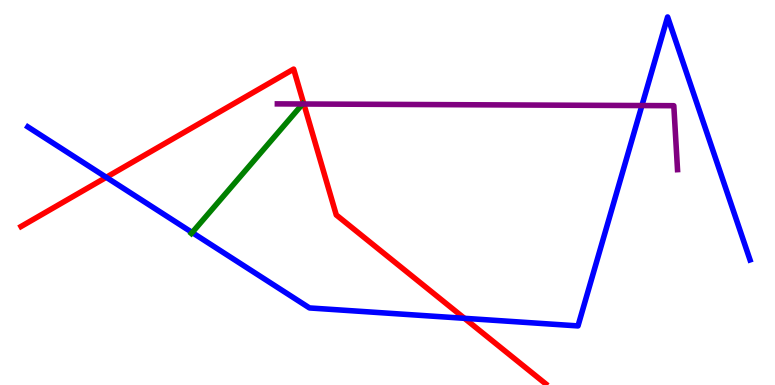[{'lines': ['blue', 'red'], 'intersections': [{'x': 1.37, 'y': 5.39}, {'x': 5.99, 'y': 1.73}]}, {'lines': ['green', 'red'], 'intersections': []}, {'lines': ['purple', 'red'], 'intersections': [{'x': 3.92, 'y': 7.3}]}, {'lines': ['blue', 'green'], 'intersections': [{'x': 2.48, 'y': 3.96}]}, {'lines': ['blue', 'purple'], 'intersections': [{'x': 8.28, 'y': 7.26}]}, {'lines': ['green', 'purple'], 'intersections': [{'x': 3.9, 'y': 7.3}]}]